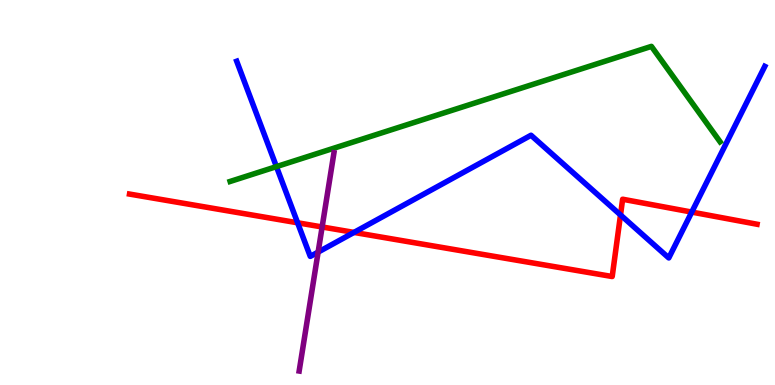[{'lines': ['blue', 'red'], 'intersections': [{'x': 3.84, 'y': 4.21}, {'x': 4.57, 'y': 3.96}, {'x': 8.01, 'y': 4.42}, {'x': 8.93, 'y': 4.49}]}, {'lines': ['green', 'red'], 'intersections': []}, {'lines': ['purple', 'red'], 'intersections': [{'x': 4.16, 'y': 4.1}]}, {'lines': ['blue', 'green'], 'intersections': [{'x': 3.57, 'y': 5.67}]}, {'lines': ['blue', 'purple'], 'intersections': [{'x': 4.1, 'y': 3.45}]}, {'lines': ['green', 'purple'], 'intersections': []}]